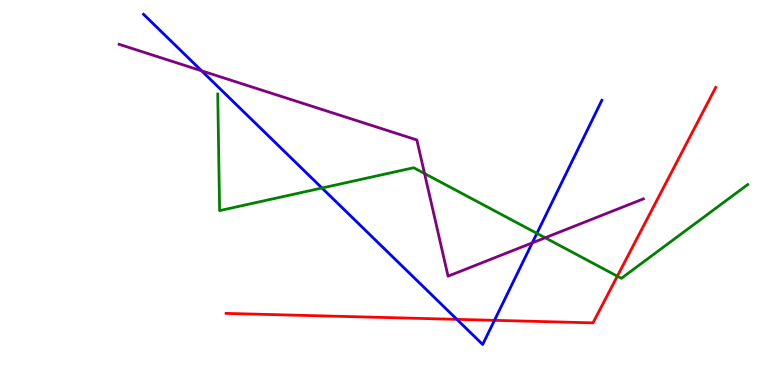[{'lines': ['blue', 'red'], 'intersections': [{'x': 5.9, 'y': 1.71}, {'x': 6.38, 'y': 1.68}]}, {'lines': ['green', 'red'], 'intersections': [{'x': 7.97, 'y': 2.83}]}, {'lines': ['purple', 'red'], 'intersections': []}, {'lines': ['blue', 'green'], 'intersections': [{'x': 4.15, 'y': 5.12}, {'x': 6.93, 'y': 3.94}]}, {'lines': ['blue', 'purple'], 'intersections': [{'x': 2.6, 'y': 8.16}, {'x': 6.87, 'y': 3.69}]}, {'lines': ['green', 'purple'], 'intersections': [{'x': 5.48, 'y': 5.49}, {'x': 7.03, 'y': 3.82}]}]